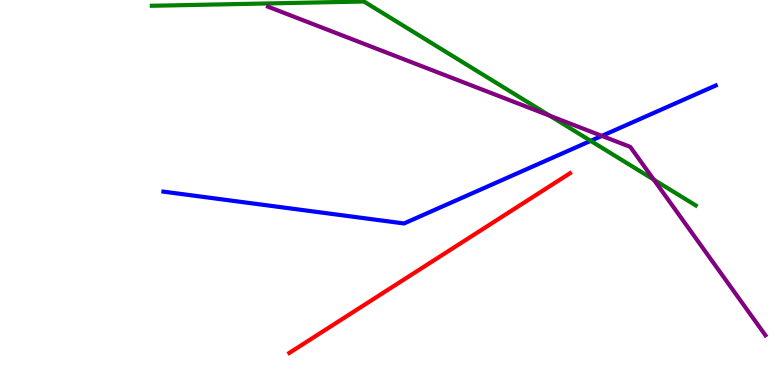[{'lines': ['blue', 'red'], 'intersections': []}, {'lines': ['green', 'red'], 'intersections': []}, {'lines': ['purple', 'red'], 'intersections': []}, {'lines': ['blue', 'green'], 'intersections': [{'x': 7.62, 'y': 6.34}]}, {'lines': ['blue', 'purple'], 'intersections': [{'x': 7.77, 'y': 6.47}]}, {'lines': ['green', 'purple'], 'intersections': [{'x': 7.09, 'y': 6.99}, {'x': 8.44, 'y': 5.33}]}]